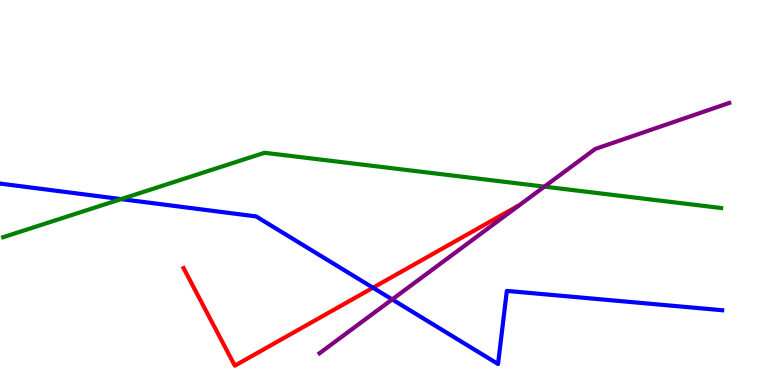[{'lines': ['blue', 'red'], 'intersections': [{'x': 4.81, 'y': 2.53}]}, {'lines': ['green', 'red'], 'intersections': []}, {'lines': ['purple', 'red'], 'intersections': []}, {'lines': ['blue', 'green'], 'intersections': [{'x': 1.56, 'y': 4.83}]}, {'lines': ['blue', 'purple'], 'intersections': [{'x': 5.06, 'y': 2.22}]}, {'lines': ['green', 'purple'], 'intersections': [{'x': 7.02, 'y': 5.15}]}]